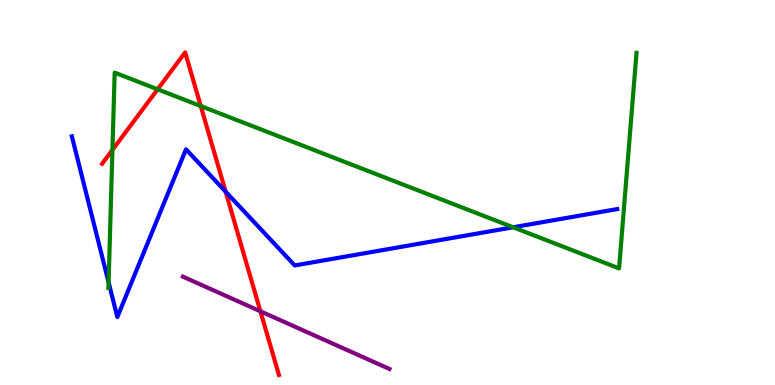[{'lines': ['blue', 'red'], 'intersections': [{'x': 2.91, 'y': 5.02}]}, {'lines': ['green', 'red'], 'intersections': [{'x': 1.45, 'y': 6.11}, {'x': 2.03, 'y': 7.68}, {'x': 2.59, 'y': 7.25}]}, {'lines': ['purple', 'red'], 'intersections': [{'x': 3.36, 'y': 1.91}]}, {'lines': ['blue', 'green'], 'intersections': [{'x': 1.4, 'y': 2.67}, {'x': 6.62, 'y': 4.1}]}, {'lines': ['blue', 'purple'], 'intersections': []}, {'lines': ['green', 'purple'], 'intersections': []}]